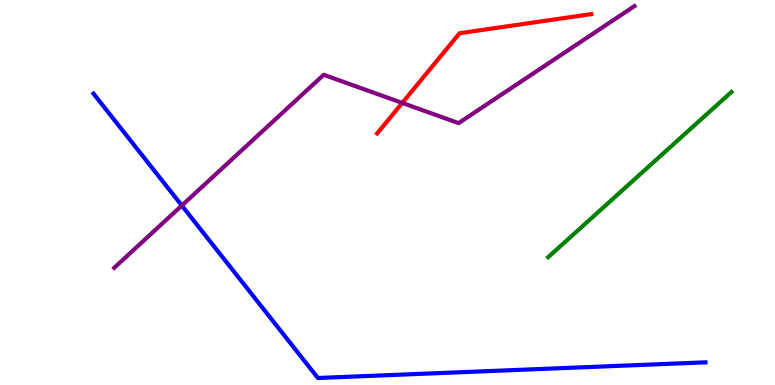[{'lines': ['blue', 'red'], 'intersections': []}, {'lines': ['green', 'red'], 'intersections': []}, {'lines': ['purple', 'red'], 'intersections': [{'x': 5.19, 'y': 7.33}]}, {'lines': ['blue', 'green'], 'intersections': []}, {'lines': ['blue', 'purple'], 'intersections': [{'x': 2.35, 'y': 4.66}]}, {'lines': ['green', 'purple'], 'intersections': []}]